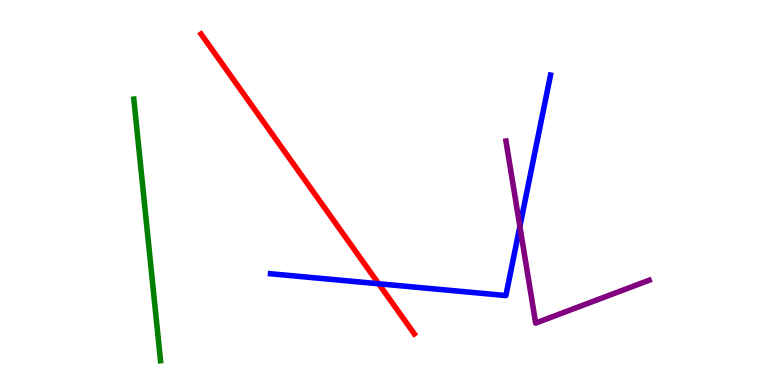[{'lines': ['blue', 'red'], 'intersections': [{'x': 4.89, 'y': 2.63}]}, {'lines': ['green', 'red'], 'intersections': []}, {'lines': ['purple', 'red'], 'intersections': []}, {'lines': ['blue', 'green'], 'intersections': []}, {'lines': ['blue', 'purple'], 'intersections': [{'x': 6.71, 'y': 4.12}]}, {'lines': ['green', 'purple'], 'intersections': []}]